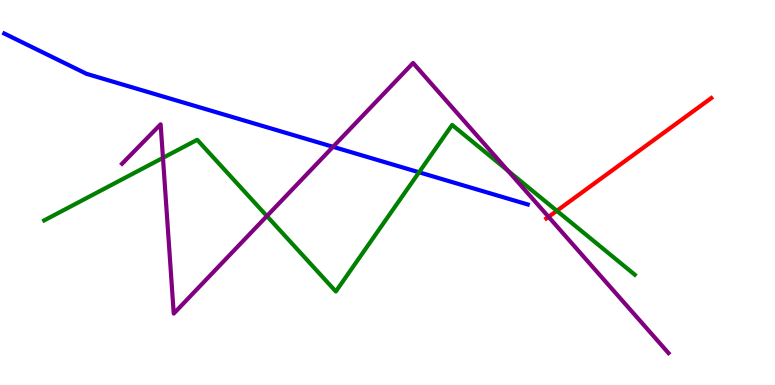[{'lines': ['blue', 'red'], 'intersections': []}, {'lines': ['green', 'red'], 'intersections': [{'x': 7.19, 'y': 4.52}]}, {'lines': ['purple', 'red'], 'intersections': [{'x': 7.08, 'y': 4.37}]}, {'lines': ['blue', 'green'], 'intersections': [{'x': 5.41, 'y': 5.53}]}, {'lines': ['blue', 'purple'], 'intersections': [{'x': 4.3, 'y': 6.19}]}, {'lines': ['green', 'purple'], 'intersections': [{'x': 2.1, 'y': 5.9}, {'x': 3.44, 'y': 4.39}, {'x': 6.55, 'y': 5.57}]}]